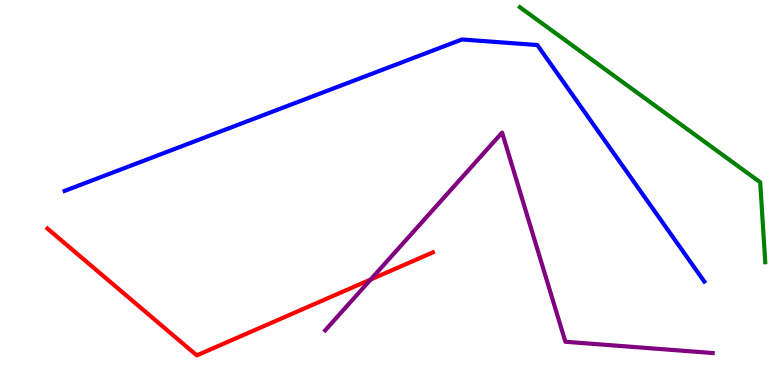[{'lines': ['blue', 'red'], 'intersections': []}, {'lines': ['green', 'red'], 'intersections': []}, {'lines': ['purple', 'red'], 'intersections': [{'x': 4.78, 'y': 2.74}]}, {'lines': ['blue', 'green'], 'intersections': []}, {'lines': ['blue', 'purple'], 'intersections': []}, {'lines': ['green', 'purple'], 'intersections': []}]